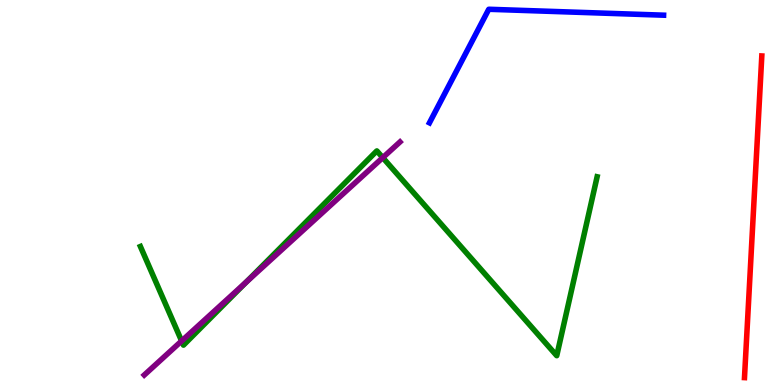[{'lines': ['blue', 'red'], 'intersections': []}, {'lines': ['green', 'red'], 'intersections': []}, {'lines': ['purple', 'red'], 'intersections': []}, {'lines': ['blue', 'green'], 'intersections': []}, {'lines': ['blue', 'purple'], 'intersections': []}, {'lines': ['green', 'purple'], 'intersections': [{'x': 2.34, 'y': 1.14}, {'x': 3.18, 'y': 2.68}, {'x': 4.94, 'y': 5.91}]}]